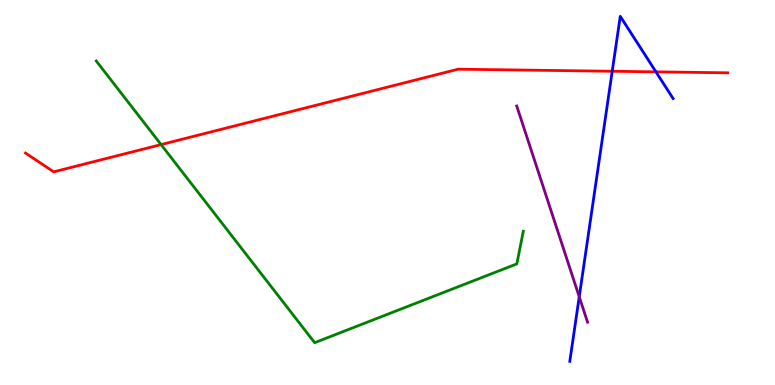[{'lines': ['blue', 'red'], 'intersections': [{'x': 7.9, 'y': 8.15}, {'x': 8.46, 'y': 8.13}]}, {'lines': ['green', 'red'], 'intersections': [{'x': 2.08, 'y': 6.24}]}, {'lines': ['purple', 'red'], 'intersections': []}, {'lines': ['blue', 'green'], 'intersections': []}, {'lines': ['blue', 'purple'], 'intersections': [{'x': 7.47, 'y': 2.29}]}, {'lines': ['green', 'purple'], 'intersections': []}]